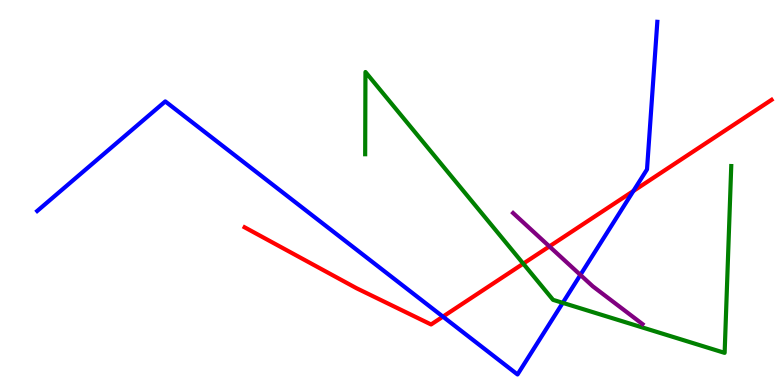[{'lines': ['blue', 'red'], 'intersections': [{'x': 5.72, 'y': 1.78}, {'x': 8.17, 'y': 5.04}]}, {'lines': ['green', 'red'], 'intersections': [{'x': 6.75, 'y': 3.15}]}, {'lines': ['purple', 'red'], 'intersections': [{'x': 7.09, 'y': 3.6}]}, {'lines': ['blue', 'green'], 'intersections': [{'x': 7.26, 'y': 2.13}]}, {'lines': ['blue', 'purple'], 'intersections': [{'x': 7.49, 'y': 2.86}]}, {'lines': ['green', 'purple'], 'intersections': []}]